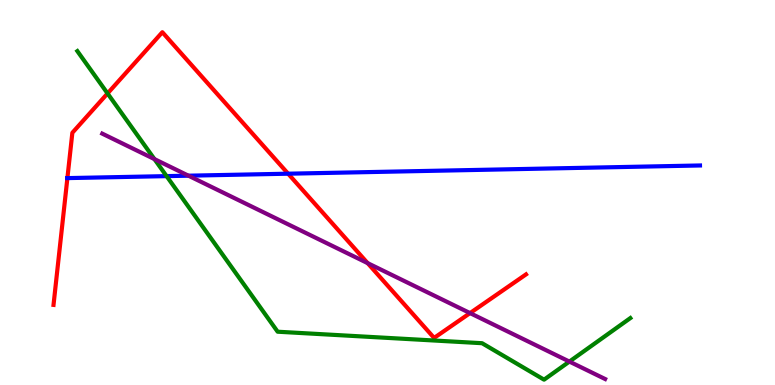[{'lines': ['blue', 'red'], 'intersections': [{'x': 0.87, 'y': 5.37}, {'x': 3.72, 'y': 5.49}]}, {'lines': ['green', 'red'], 'intersections': [{'x': 1.39, 'y': 7.57}]}, {'lines': ['purple', 'red'], 'intersections': [{'x': 4.74, 'y': 3.17}, {'x': 6.06, 'y': 1.87}]}, {'lines': ['blue', 'green'], 'intersections': [{'x': 2.15, 'y': 5.43}]}, {'lines': ['blue', 'purple'], 'intersections': [{'x': 2.43, 'y': 5.44}]}, {'lines': ['green', 'purple'], 'intersections': [{'x': 1.99, 'y': 5.87}, {'x': 7.35, 'y': 0.608}]}]